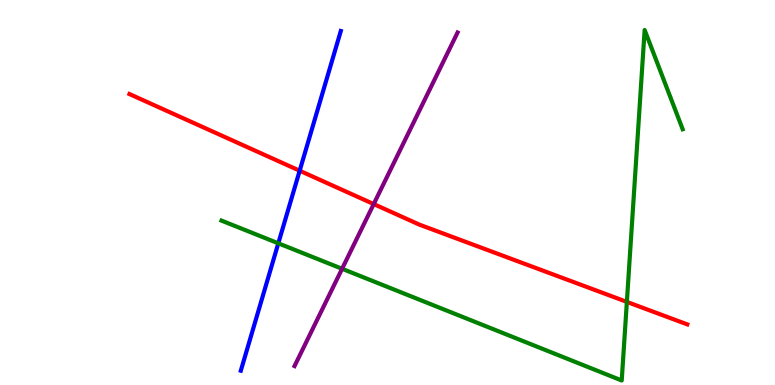[{'lines': ['blue', 'red'], 'intersections': [{'x': 3.87, 'y': 5.57}]}, {'lines': ['green', 'red'], 'intersections': [{'x': 8.09, 'y': 2.16}]}, {'lines': ['purple', 'red'], 'intersections': [{'x': 4.82, 'y': 4.7}]}, {'lines': ['blue', 'green'], 'intersections': [{'x': 3.59, 'y': 3.68}]}, {'lines': ['blue', 'purple'], 'intersections': []}, {'lines': ['green', 'purple'], 'intersections': [{'x': 4.41, 'y': 3.02}]}]